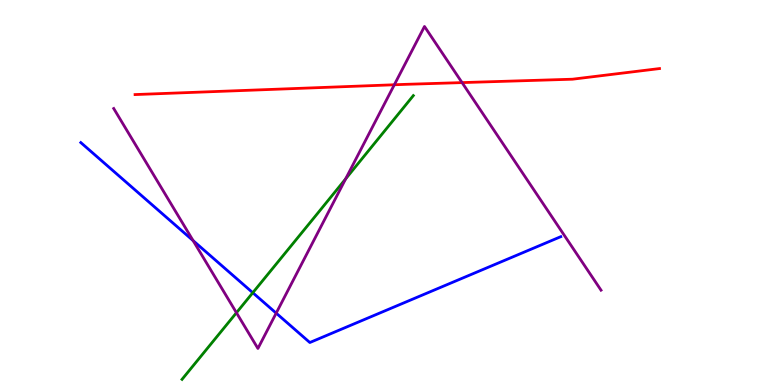[{'lines': ['blue', 'red'], 'intersections': []}, {'lines': ['green', 'red'], 'intersections': []}, {'lines': ['purple', 'red'], 'intersections': [{'x': 5.09, 'y': 7.8}, {'x': 5.96, 'y': 7.85}]}, {'lines': ['blue', 'green'], 'intersections': [{'x': 3.26, 'y': 2.4}]}, {'lines': ['blue', 'purple'], 'intersections': [{'x': 2.49, 'y': 3.75}, {'x': 3.56, 'y': 1.87}]}, {'lines': ['green', 'purple'], 'intersections': [{'x': 3.05, 'y': 1.88}, {'x': 4.46, 'y': 5.35}]}]